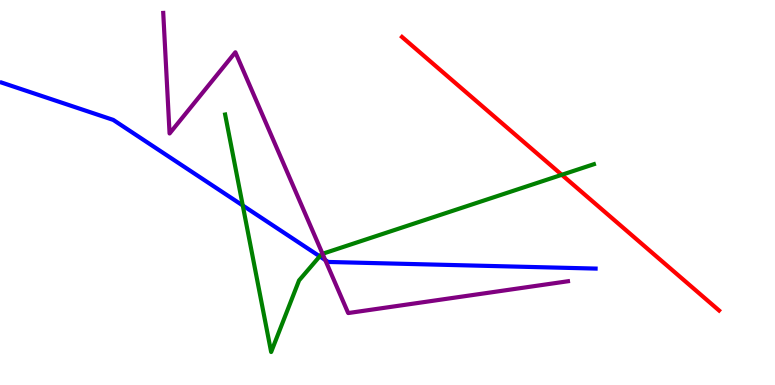[{'lines': ['blue', 'red'], 'intersections': []}, {'lines': ['green', 'red'], 'intersections': [{'x': 7.25, 'y': 5.46}]}, {'lines': ['purple', 'red'], 'intersections': []}, {'lines': ['blue', 'green'], 'intersections': [{'x': 3.13, 'y': 4.66}, {'x': 4.13, 'y': 3.34}]}, {'lines': ['blue', 'purple'], 'intersections': [{'x': 4.2, 'y': 3.25}]}, {'lines': ['green', 'purple'], 'intersections': [{'x': 4.16, 'y': 3.41}]}]